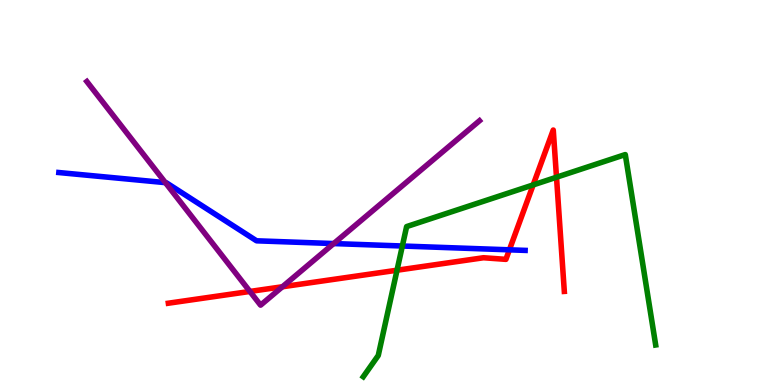[{'lines': ['blue', 'red'], 'intersections': [{'x': 6.57, 'y': 3.51}]}, {'lines': ['green', 'red'], 'intersections': [{'x': 5.12, 'y': 2.98}, {'x': 6.88, 'y': 5.2}, {'x': 7.18, 'y': 5.4}]}, {'lines': ['purple', 'red'], 'intersections': [{'x': 3.22, 'y': 2.43}, {'x': 3.64, 'y': 2.55}]}, {'lines': ['blue', 'green'], 'intersections': [{'x': 5.19, 'y': 3.61}]}, {'lines': ['blue', 'purple'], 'intersections': [{'x': 2.13, 'y': 5.26}, {'x': 4.31, 'y': 3.67}]}, {'lines': ['green', 'purple'], 'intersections': []}]